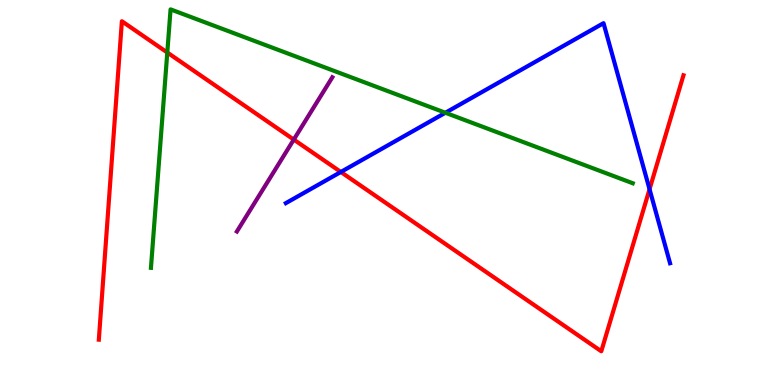[{'lines': ['blue', 'red'], 'intersections': [{'x': 4.4, 'y': 5.53}, {'x': 8.38, 'y': 5.09}]}, {'lines': ['green', 'red'], 'intersections': [{'x': 2.16, 'y': 8.64}]}, {'lines': ['purple', 'red'], 'intersections': [{'x': 3.79, 'y': 6.37}]}, {'lines': ['blue', 'green'], 'intersections': [{'x': 5.75, 'y': 7.07}]}, {'lines': ['blue', 'purple'], 'intersections': []}, {'lines': ['green', 'purple'], 'intersections': []}]